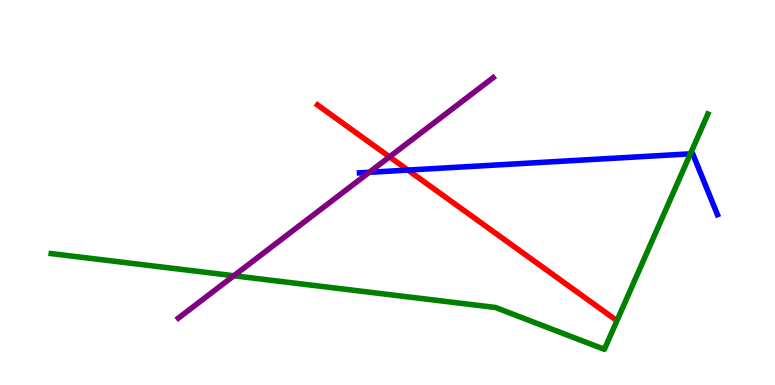[{'lines': ['blue', 'red'], 'intersections': [{'x': 5.26, 'y': 5.58}]}, {'lines': ['green', 'red'], 'intersections': []}, {'lines': ['purple', 'red'], 'intersections': [{'x': 5.03, 'y': 5.93}]}, {'lines': ['blue', 'green'], 'intersections': [{'x': 8.91, 'y': 6.0}]}, {'lines': ['blue', 'purple'], 'intersections': [{'x': 4.76, 'y': 5.52}]}, {'lines': ['green', 'purple'], 'intersections': [{'x': 3.02, 'y': 2.84}]}]